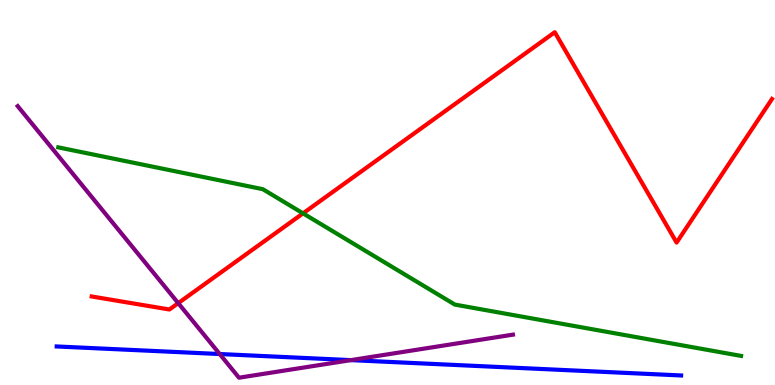[{'lines': ['blue', 'red'], 'intersections': []}, {'lines': ['green', 'red'], 'intersections': [{'x': 3.91, 'y': 4.46}]}, {'lines': ['purple', 'red'], 'intersections': [{'x': 2.3, 'y': 2.13}]}, {'lines': ['blue', 'green'], 'intersections': []}, {'lines': ['blue', 'purple'], 'intersections': [{'x': 2.84, 'y': 0.804}, {'x': 4.53, 'y': 0.646}]}, {'lines': ['green', 'purple'], 'intersections': []}]